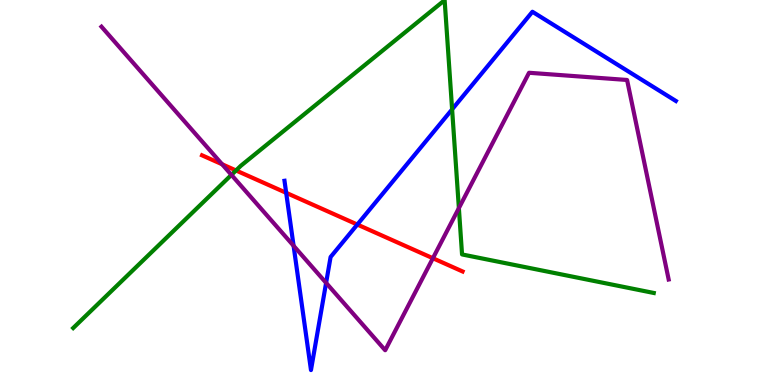[{'lines': ['blue', 'red'], 'intersections': [{'x': 3.69, 'y': 4.99}, {'x': 4.61, 'y': 4.17}]}, {'lines': ['green', 'red'], 'intersections': [{'x': 3.05, 'y': 5.57}]}, {'lines': ['purple', 'red'], 'intersections': [{'x': 2.87, 'y': 5.73}, {'x': 5.59, 'y': 3.29}]}, {'lines': ['blue', 'green'], 'intersections': [{'x': 5.83, 'y': 7.16}]}, {'lines': ['blue', 'purple'], 'intersections': [{'x': 3.79, 'y': 3.62}, {'x': 4.21, 'y': 2.65}]}, {'lines': ['green', 'purple'], 'intersections': [{'x': 2.99, 'y': 5.46}, {'x': 5.92, 'y': 4.59}]}]